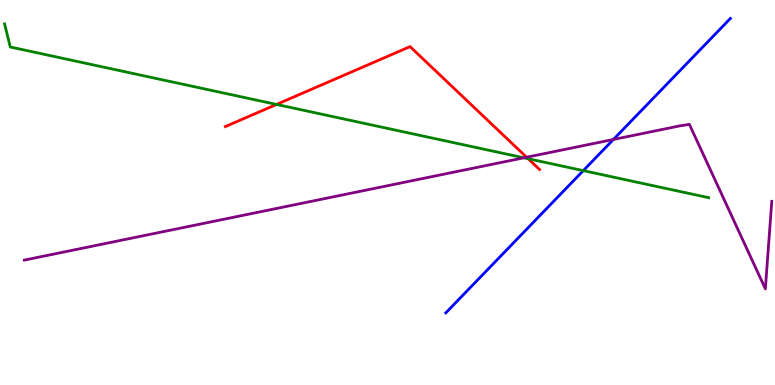[{'lines': ['blue', 'red'], 'intersections': []}, {'lines': ['green', 'red'], 'intersections': [{'x': 3.57, 'y': 7.29}, {'x': 6.82, 'y': 5.88}]}, {'lines': ['purple', 'red'], 'intersections': [{'x': 6.79, 'y': 5.92}]}, {'lines': ['blue', 'green'], 'intersections': [{'x': 7.53, 'y': 5.57}]}, {'lines': ['blue', 'purple'], 'intersections': [{'x': 7.91, 'y': 6.38}]}, {'lines': ['green', 'purple'], 'intersections': [{'x': 6.76, 'y': 5.9}]}]